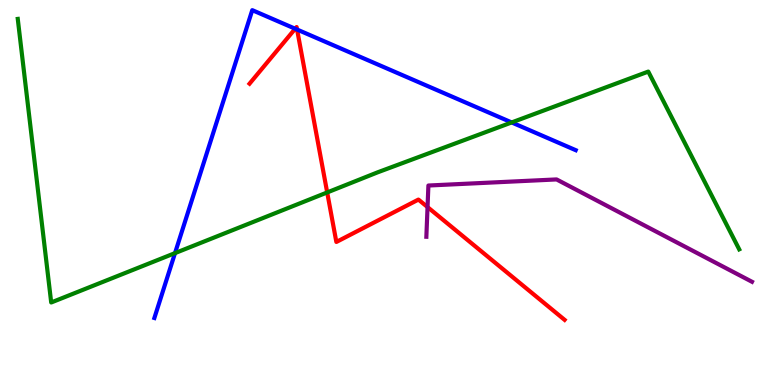[{'lines': ['blue', 'red'], 'intersections': [{'x': 3.81, 'y': 9.25}, {'x': 3.83, 'y': 9.23}]}, {'lines': ['green', 'red'], 'intersections': [{'x': 4.22, 'y': 5.0}]}, {'lines': ['purple', 'red'], 'intersections': [{'x': 5.52, 'y': 4.62}]}, {'lines': ['blue', 'green'], 'intersections': [{'x': 2.26, 'y': 3.43}, {'x': 6.6, 'y': 6.82}]}, {'lines': ['blue', 'purple'], 'intersections': []}, {'lines': ['green', 'purple'], 'intersections': []}]